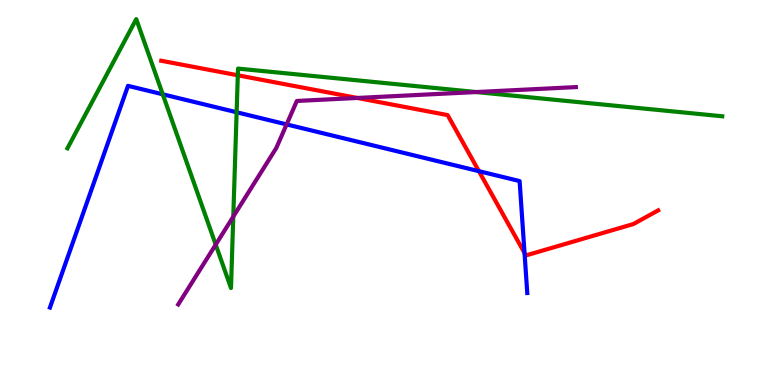[{'lines': ['blue', 'red'], 'intersections': [{'x': 6.18, 'y': 5.55}, {'x': 6.77, 'y': 3.43}]}, {'lines': ['green', 'red'], 'intersections': [{'x': 3.07, 'y': 8.04}]}, {'lines': ['purple', 'red'], 'intersections': [{'x': 4.61, 'y': 7.46}]}, {'lines': ['blue', 'green'], 'intersections': [{'x': 2.1, 'y': 7.55}, {'x': 3.05, 'y': 7.08}]}, {'lines': ['blue', 'purple'], 'intersections': [{'x': 3.7, 'y': 6.77}]}, {'lines': ['green', 'purple'], 'intersections': [{'x': 2.78, 'y': 3.65}, {'x': 3.01, 'y': 4.37}, {'x': 6.14, 'y': 7.61}]}]